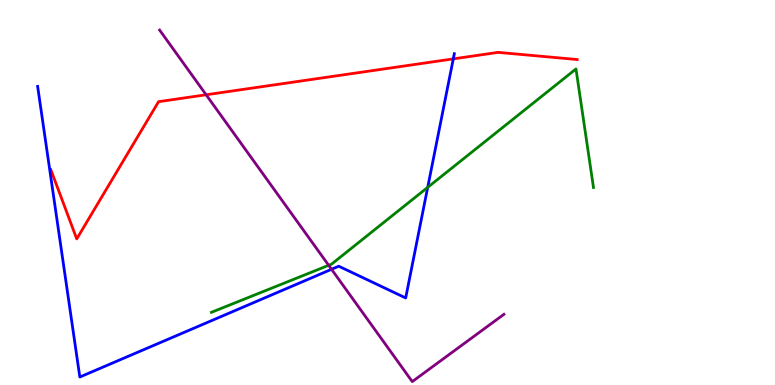[{'lines': ['blue', 'red'], 'intersections': [{'x': 5.85, 'y': 8.47}]}, {'lines': ['green', 'red'], 'intersections': []}, {'lines': ['purple', 'red'], 'intersections': [{'x': 2.66, 'y': 7.54}]}, {'lines': ['blue', 'green'], 'intersections': [{'x': 5.52, 'y': 5.13}]}, {'lines': ['blue', 'purple'], 'intersections': [{'x': 4.28, 'y': 3.01}]}, {'lines': ['green', 'purple'], 'intersections': [{'x': 4.24, 'y': 3.11}]}]